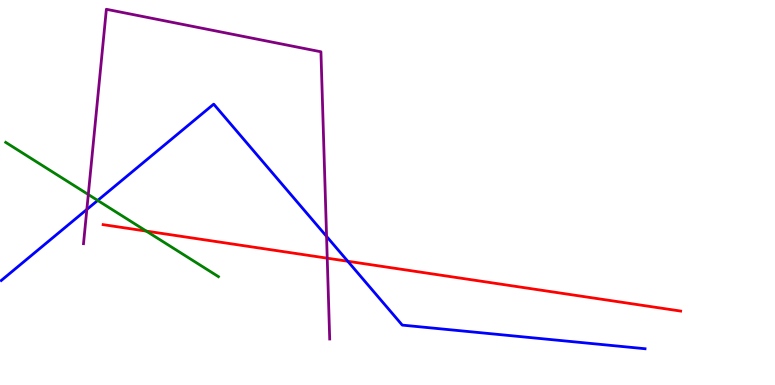[{'lines': ['blue', 'red'], 'intersections': [{'x': 4.49, 'y': 3.21}]}, {'lines': ['green', 'red'], 'intersections': [{'x': 1.89, 'y': 4.0}]}, {'lines': ['purple', 'red'], 'intersections': [{'x': 4.22, 'y': 3.29}]}, {'lines': ['blue', 'green'], 'intersections': [{'x': 1.26, 'y': 4.79}]}, {'lines': ['blue', 'purple'], 'intersections': [{'x': 1.12, 'y': 4.56}, {'x': 4.21, 'y': 3.86}]}, {'lines': ['green', 'purple'], 'intersections': [{'x': 1.14, 'y': 4.95}]}]